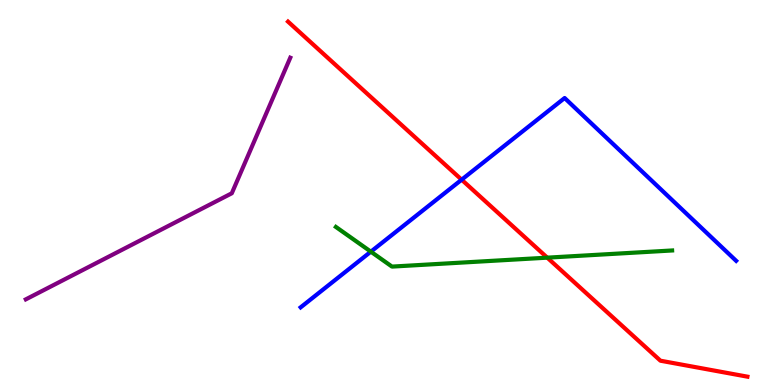[{'lines': ['blue', 'red'], 'intersections': [{'x': 5.96, 'y': 5.33}]}, {'lines': ['green', 'red'], 'intersections': [{'x': 7.06, 'y': 3.31}]}, {'lines': ['purple', 'red'], 'intersections': []}, {'lines': ['blue', 'green'], 'intersections': [{'x': 4.79, 'y': 3.46}]}, {'lines': ['blue', 'purple'], 'intersections': []}, {'lines': ['green', 'purple'], 'intersections': []}]